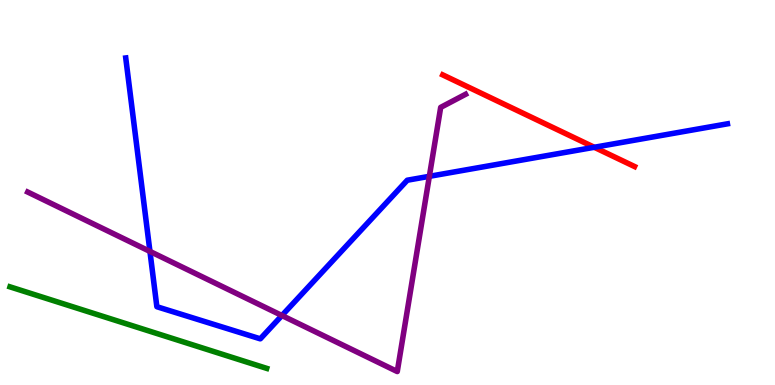[{'lines': ['blue', 'red'], 'intersections': [{'x': 7.67, 'y': 6.17}]}, {'lines': ['green', 'red'], 'intersections': []}, {'lines': ['purple', 'red'], 'intersections': []}, {'lines': ['blue', 'green'], 'intersections': []}, {'lines': ['blue', 'purple'], 'intersections': [{'x': 1.93, 'y': 3.47}, {'x': 3.64, 'y': 1.8}, {'x': 5.54, 'y': 5.42}]}, {'lines': ['green', 'purple'], 'intersections': []}]